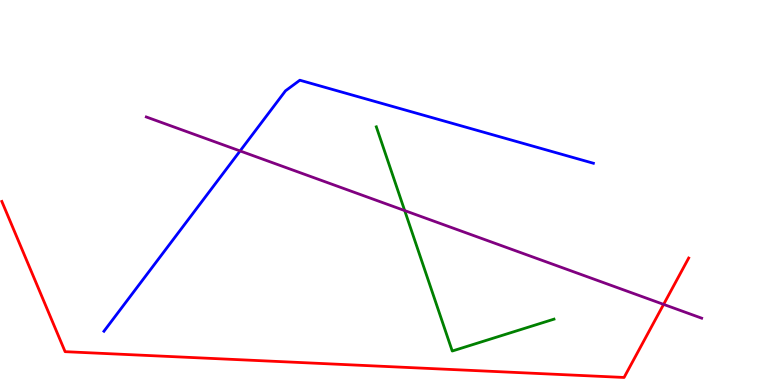[{'lines': ['blue', 'red'], 'intersections': []}, {'lines': ['green', 'red'], 'intersections': []}, {'lines': ['purple', 'red'], 'intersections': [{'x': 8.56, 'y': 2.09}]}, {'lines': ['blue', 'green'], 'intersections': []}, {'lines': ['blue', 'purple'], 'intersections': [{'x': 3.1, 'y': 6.08}]}, {'lines': ['green', 'purple'], 'intersections': [{'x': 5.22, 'y': 4.53}]}]